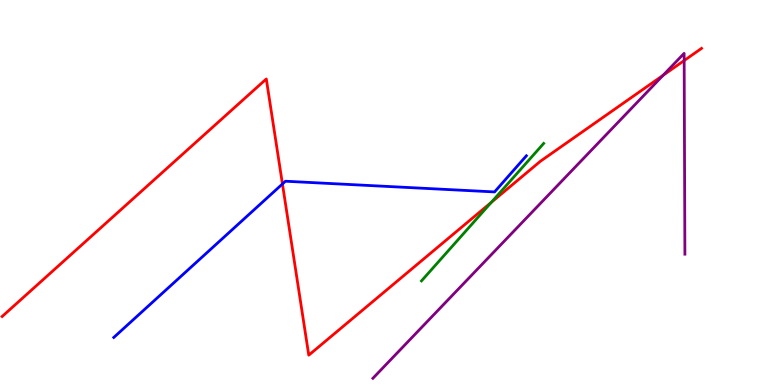[{'lines': ['blue', 'red'], 'intersections': [{'x': 3.64, 'y': 5.22}]}, {'lines': ['green', 'red'], 'intersections': [{'x': 6.34, 'y': 4.74}]}, {'lines': ['purple', 'red'], 'intersections': [{'x': 8.56, 'y': 8.04}, {'x': 8.83, 'y': 8.43}]}, {'lines': ['blue', 'green'], 'intersections': []}, {'lines': ['blue', 'purple'], 'intersections': []}, {'lines': ['green', 'purple'], 'intersections': []}]